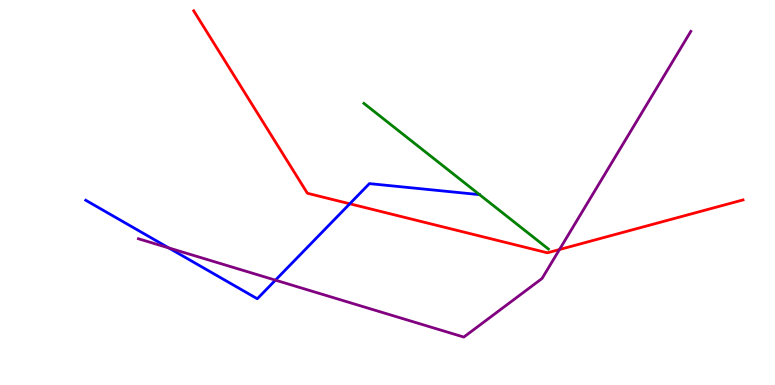[{'lines': ['blue', 'red'], 'intersections': [{'x': 4.51, 'y': 4.71}]}, {'lines': ['green', 'red'], 'intersections': []}, {'lines': ['purple', 'red'], 'intersections': [{'x': 7.22, 'y': 3.52}]}, {'lines': ['blue', 'green'], 'intersections': []}, {'lines': ['blue', 'purple'], 'intersections': [{'x': 2.18, 'y': 3.56}, {'x': 3.55, 'y': 2.72}]}, {'lines': ['green', 'purple'], 'intersections': []}]